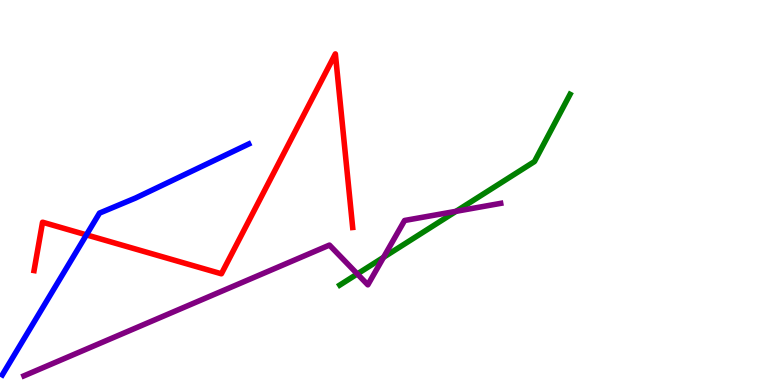[{'lines': ['blue', 'red'], 'intersections': [{'x': 1.12, 'y': 3.9}]}, {'lines': ['green', 'red'], 'intersections': []}, {'lines': ['purple', 'red'], 'intersections': []}, {'lines': ['blue', 'green'], 'intersections': []}, {'lines': ['blue', 'purple'], 'intersections': []}, {'lines': ['green', 'purple'], 'intersections': [{'x': 4.61, 'y': 2.88}, {'x': 4.95, 'y': 3.32}, {'x': 5.88, 'y': 4.51}]}]